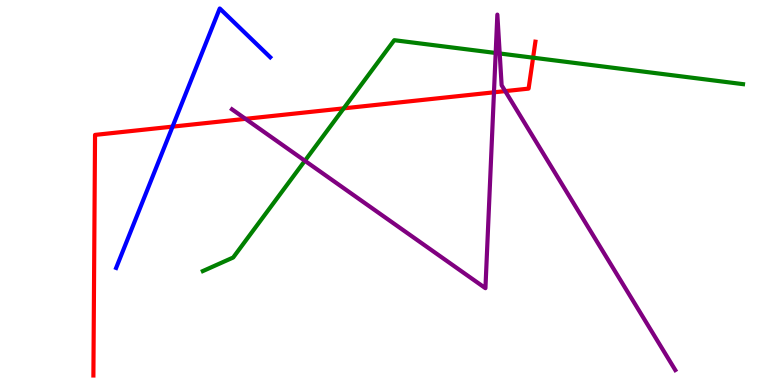[{'lines': ['blue', 'red'], 'intersections': [{'x': 2.23, 'y': 6.71}]}, {'lines': ['green', 'red'], 'intersections': [{'x': 4.44, 'y': 7.19}, {'x': 6.88, 'y': 8.5}]}, {'lines': ['purple', 'red'], 'intersections': [{'x': 3.17, 'y': 6.91}, {'x': 6.37, 'y': 7.6}, {'x': 6.52, 'y': 7.63}]}, {'lines': ['blue', 'green'], 'intersections': []}, {'lines': ['blue', 'purple'], 'intersections': []}, {'lines': ['green', 'purple'], 'intersections': [{'x': 3.93, 'y': 5.82}, {'x': 6.4, 'y': 8.62}, {'x': 6.45, 'y': 8.61}]}]